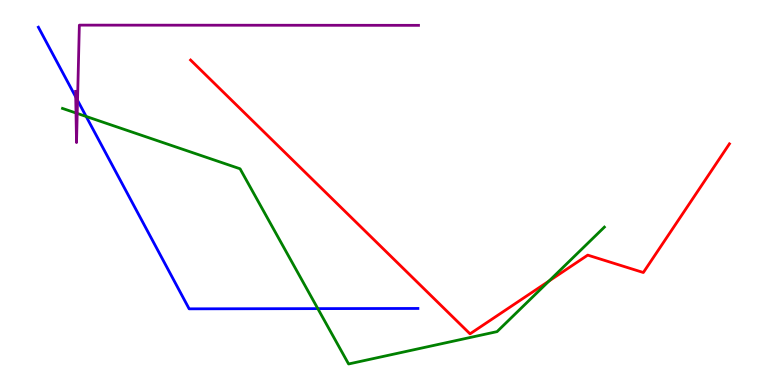[{'lines': ['blue', 'red'], 'intersections': []}, {'lines': ['green', 'red'], 'intersections': [{'x': 7.08, 'y': 2.7}]}, {'lines': ['purple', 'red'], 'intersections': []}, {'lines': ['blue', 'green'], 'intersections': [{'x': 1.11, 'y': 6.97}, {'x': 4.1, 'y': 1.98}]}, {'lines': ['blue', 'purple'], 'intersections': [{'x': 0.977, 'y': 7.48}, {'x': 1.0, 'y': 7.39}]}, {'lines': ['green', 'purple'], 'intersections': [{'x': 0.981, 'y': 7.06}, {'x': 0.996, 'y': 7.05}]}]